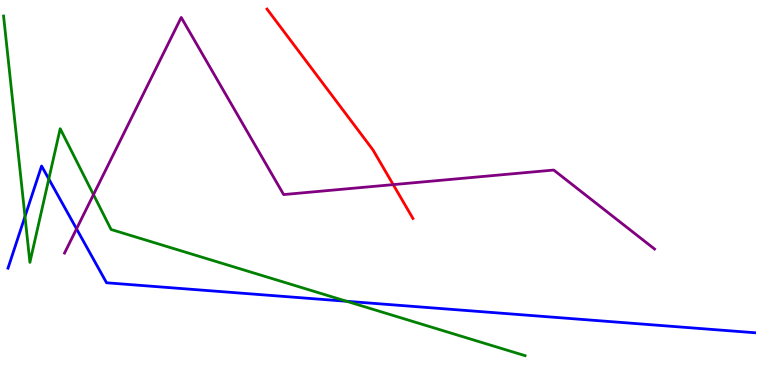[{'lines': ['blue', 'red'], 'intersections': []}, {'lines': ['green', 'red'], 'intersections': []}, {'lines': ['purple', 'red'], 'intersections': [{'x': 5.07, 'y': 5.2}]}, {'lines': ['blue', 'green'], 'intersections': [{'x': 0.322, 'y': 4.38}, {'x': 0.63, 'y': 5.35}, {'x': 4.47, 'y': 2.17}]}, {'lines': ['blue', 'purple'], 'intersections': [{'x': 0.988, 'y': 4.06}]}, {'lines': ['green', 'purple'], 'intersections': [{'x': 1.21, 'y': 4.94}]}]